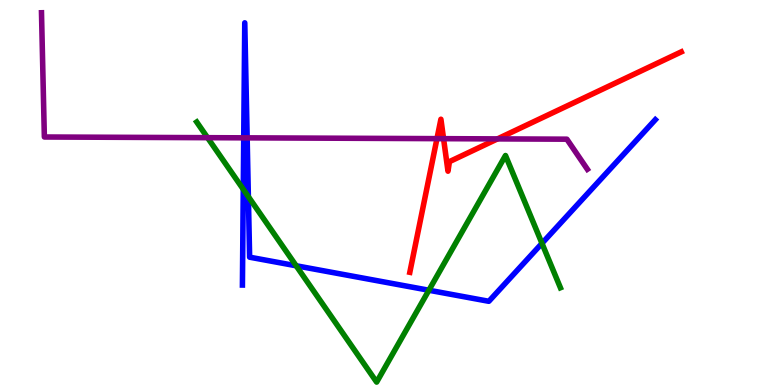[{'lines': ['blue', 'red'], 'intersections': []}, {'lines': ['green', 'red'], 'intersections': []}, {'lines': ['purple', 'red'], 'intersections': [{'x': 5.64, 'y': 6.4}, {'x': 5.72, 'y': 6.4}, {'x': 6.42, 'y': 6.39}]}, {'lines': ['blue', 'green'], 'intersections': [{'x': 3.14, 'y': 5.08}, {'x': 3.2, 'y': 4.89}, {'x': 3.82, 'y': 3.1}, {'x': 5.53, 'y': 2.46}, {'x': 6.99, 'y': 3.68}]}, {'lines': ['blue', 'purple'], 'intersections': [{'x': 3.14, 'y': 6.42}, {'x': 3.19, 'y': 6.42}]}, {'lines': ['green', 'purple'], 'intersections': [{'x': 2.68, 'y': 6.42}]}]